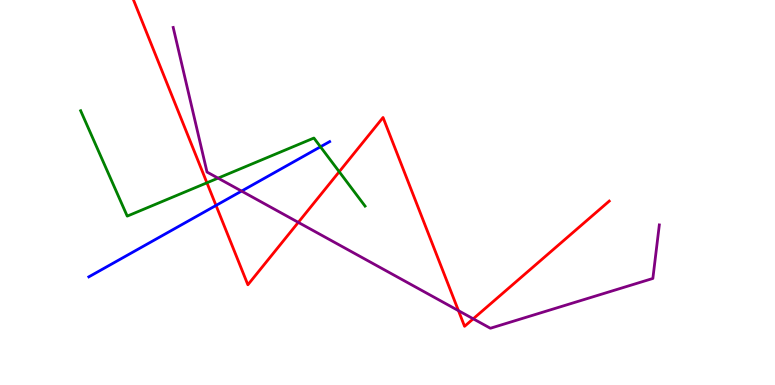[{'lines': ['blue', 'red'], 'intersections': [{'x': 2.79, 'y': 4.66}]}, {'lines': ['green', 'red'], 'intersections': [{'x': 2.67, 'y': 5.25}, {'x': 4.38, 'y': 5.54}]}, {'lines': ['purple', 'red'], 'intersections': [{'x': 3.85, 'y': 4.22}, {'x': 5.92, 'y': 1.93}, {'x': 6.11, 'y': 1.72}]}, {'lines': ['blue', 'green'], 'intersections': [{'x': 4.14, 'y': 6.19}]}, {'lines': ['blue', 'purple'], 'intersections': [{'x': 3.12, 'y': 5.04}]}, {'lines': ['green', 'purple'], 'intersections': [{'x': 2.81, 'y': 5.37}]}]